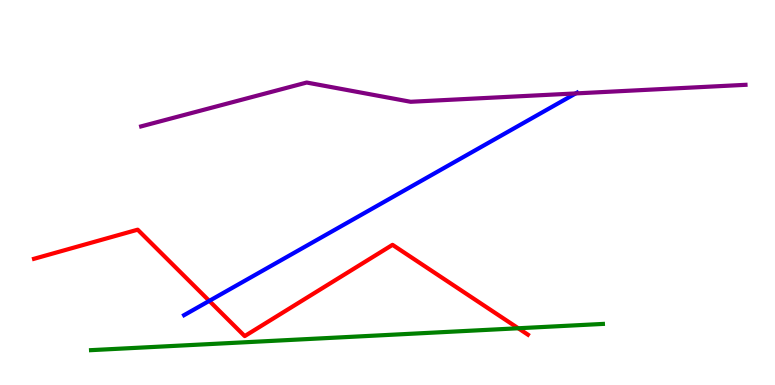[{'lines': ['blue', 'red'], 'intersections': [{'x': 2.7, 'y': 2.18}]}, {'lines': ['green', 'red'], 'intersections': [{'x': 6.69, 'y': 1.47}]}, {'lines': ['purple', 'red'], 'intersections': []}, {'lines': ['blue', 'green'], 'intersections': []}, {'lines': ['blue', 'purple'], 'intersections': [{'x': 7.43, 'y': 7.57}]}, {'lines': ['green', 'purple'], 'intersections': []}]